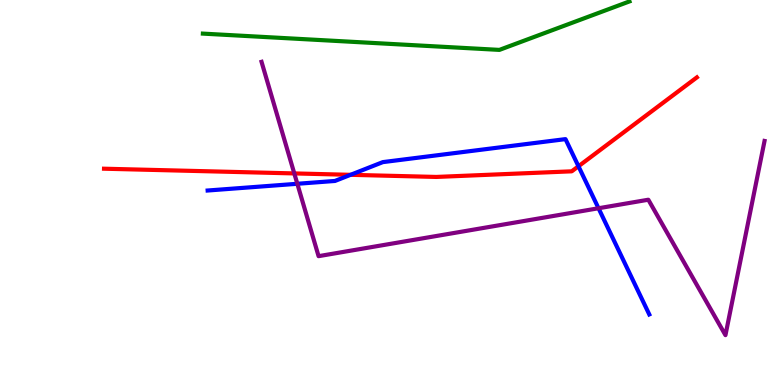[{'lines': ['blue', 'red'], 'intersections': [{'x': 4.52, 'y': 5.46}, {'x': 7.46, 'y': 5.68}]}, {'lines': ['green', 'red'], 'intersections': []}, {'lines': ['purple', 'red'], 'intersections': [{'x': 3.8, 'y': 5.5}]}, {'lines': ['blue', 'green'], 'intersections': []}, {'lines': ['blue', 'purple'], 'intersections': [{'x': 3.84, 'y': 5.23}, {'x': 7.72, 'y': 4.59}]}, {'lines': ['green', 'purple'], 'intersections': []}]